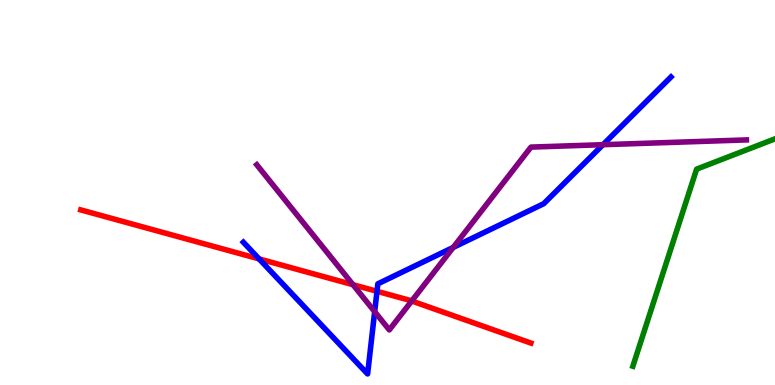[{'lines': ['blue', 'red'], 'intersections': [{'x': 3.34, 'y': 3.28}, {'x': 4.86, 'y': 2.43}]}, {'lines': ['green', 'red'], 'intersections': []}, {'lines': ['purple', 'red'], 'intersections': [{'x': 4.56, 'y': 2.6}, {'x': 5.31, 'y': 2.18}]}, {'lines': ['blue', 'green'], 'intersections': []}, {'lines': ['blue', 'purple'], 'intersections': [{'x': 4.83, 'y': 1.9}, {'x': 5.85, 'y': 3.57}, {'x': 7.78, 'y': 6.24}]}, {'lines': ['green', 'purple'], 'intersections': []}]